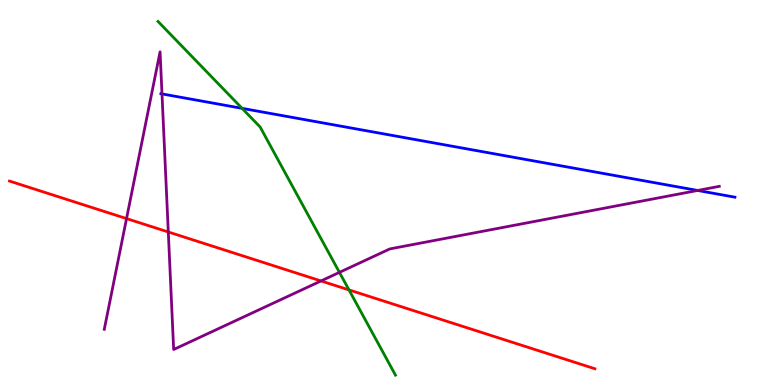[{'lines': ['blue', 'red'], 'intersections': []}, {'lines': ['green', 'red'], 'intersections': [{'x': 4.5, 'y': 2.47}]}, {'lines': ['purple', 'red'], 'intersections': [{'x': 1.63, 'y': 4.32}, {'x': 2.17, 'y': 3.97}, {'x': 4.14, 'y': 2.7}]}, {'lines': ['blue', 'green'], 'intersections': [{'x': 3.12, 'y': 7.19}]}, {'lines': ['blue', 'purple'], 'intersections': [{'x': 2.09, 'y': 7.56}, {'x': 9.0, 'y': 5.05}]}, {'lines': ['green', 'purple'], 'intersections': [{'x': 4.38, 'y': 2.93}]}]